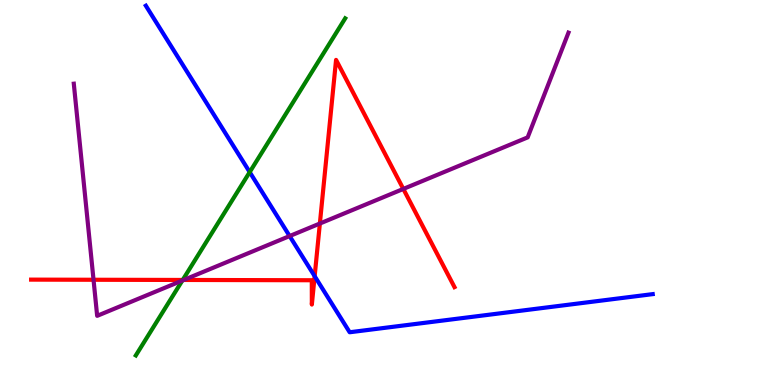[{'lines': ['blue', 'red'], 'intersections': [{'x': 4.06, 'y': 2.83}]}, {'lines': ['green', 'red'], 'intersections': [{'x': 2.36, 'y': 2.73}]}, {'lines': ['purple', 'red'], 'intersections': [{'x': 1.21, 'y': 2.73}, {'x': 2.37, 'y': 2.73}, {'x': 4.13, 'y': 4.19}, {'x': 5.2, 'y': 5.09}]}, {'lines': ['blue', 'green'], 'intersections': [{'x': 3.22, 'y': 5.53}]}, {'lines': ['blue', 'purple'], 'intersections': [{'x': 3.74, 'y': 3.87}]}, {'lines': ['green', 'purple'], 'intersections': [{'x': 2.35, 'y': 2.71}]}]